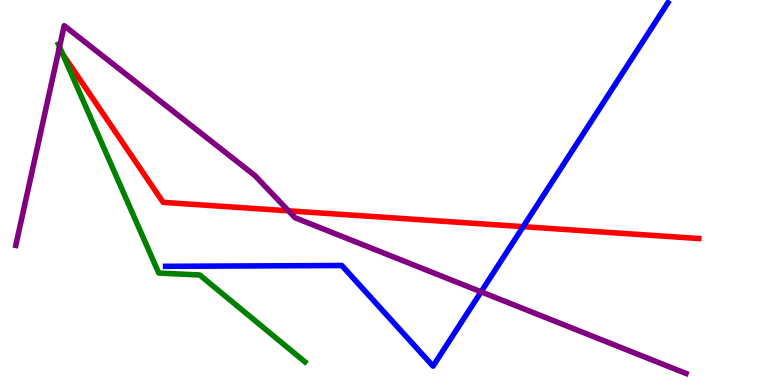[{'lines': ['blue', 'red'], 'intersections': [{'x': 6.75, 'y': 4.11}]}, {'lines': ['green', 'red'], 'intersections': [{'x': 0.81, 'y': 8.59}]}, {'lines': ['purple', 'red'], 'intersections': [{'x': 3.72, 'y': 4.52}]}, {'lines': ['blue', 'green'], 'intersections': []}, {'lines': ['blue', 'purple'], 'intersections': [{'x': 6.21, 'y': 2.42}]}, {'lines': ['green', 'purple'], 'intersections': [{'x': 0.768, 'y': 8.78}]}]